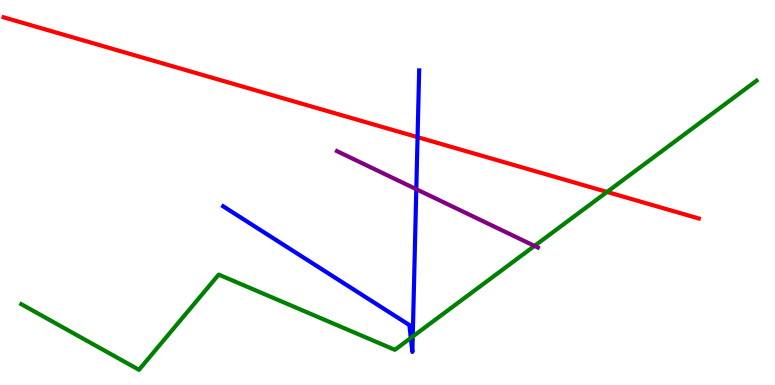[{'lines': ['blue', 'red'], 'intersections': [{'x': 5.39, 'y': 6.44}]}, {'lines': ['green', 'red'], 'intersections': [{'x': 7.83, 'y': 5.01}]}, {'lines': ['purple', 'red'], 'intersections': []}, {'lines': ['blue', 'green'], 'intersections': [{'x': 5.3, 'y': 1.22}, {'x': 5.33, 'y': 1.26}]}, {'lines': ['blue', 'purple'], 'intersections': [{'x': 5.37, 'y': 5.09}]}, {'lines': ['green', 'purple'], 'intersections': [{'x': 6.9, 'y': 3.61}]}]